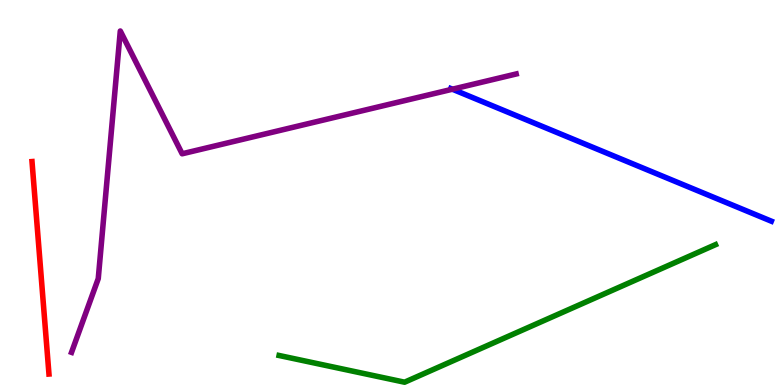[{'lines': ['blue', 'red'], 'intersections': []}, {'lines': ['green', 'red'], 'intersections': []}, {'lines': ['purple', 'red'], 'intersections': []}, {'lines': ['blue', 'green'], 'intersections': []}, {'lines': ['blue', 'purple'], 'intersections': [{'x': 5.84, 'y': 7.68}]}, {'lines': ['green', 'purple'], 'intersections': []}]